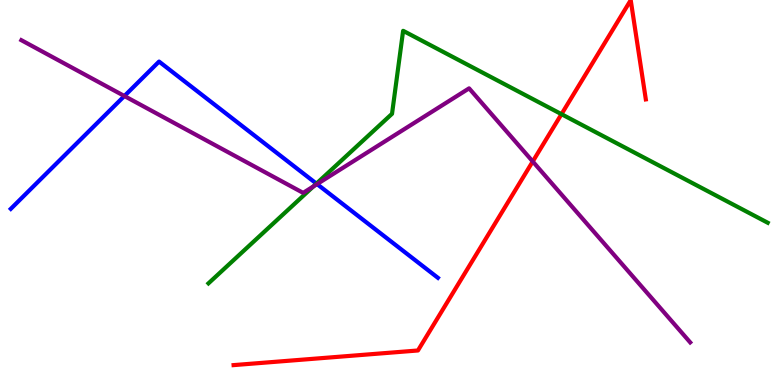[{'lines': ['blue', 'red'], 'intersections': []}, {'lines': ['green', 'red'], 'intersections': [{'x': 7.24, 'y': 7.03}]}, {'lines': ['purple', 'red'], 'intersections': [{'x': 6.87, 'y': 5.81}]}, {'lines': ['blue', 'green'], 'intersections': [{'x': 4.08, 'y': 5.23}]}, {'lines': ['blue', 'purple'], 'intersections': [{'x': 1.61, 'y': 7.51}, {'x': 4.09, 'y': 5.22}]}, {'lines': ['green', 'purple'], 'intersections': [{'x': 4.04, 'y': 5.16}]}]